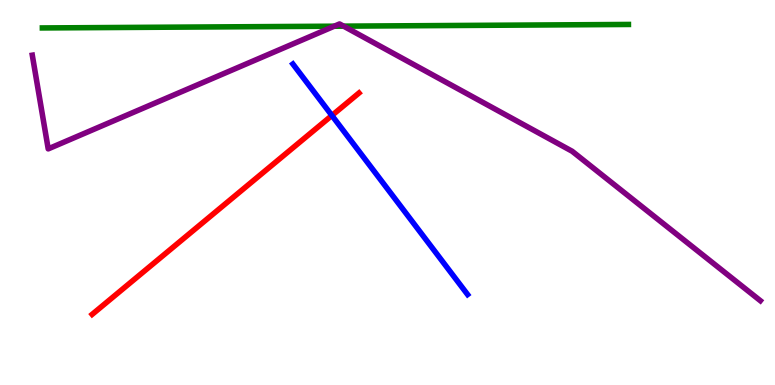[{'lines': ['blue', 'red'], 'intersections': [{'x': 4.28, 'y': 7.0}]}, {'lines': ['green', 'red'], 'intersections': []}, {'lines': ['purple', 'red'], 'intersections': []}, {'lines': ['blue', 'green'], 'intersections': []}, {'lines': ['blue', 'purple'], 'intersections': []}, {'lines': ['green', 'purple'], 'intersections': [{'x': 4.31, 'y': 9.32}, {'x': 4.43, 'y': 9.32}]}]